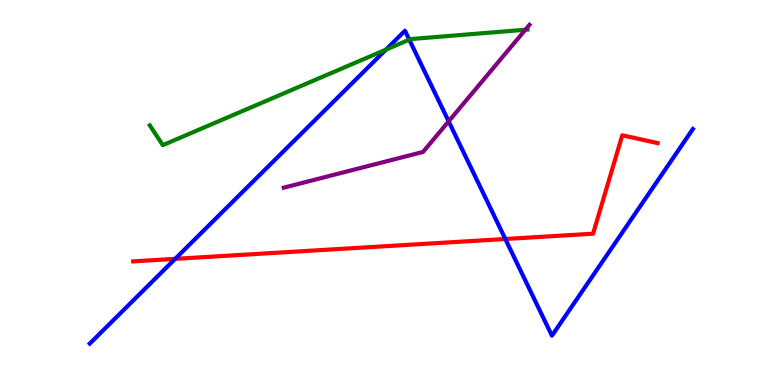[{'lines': ['blue', 'red'], 'intersections': [{'x': 2.26, 'y': 3.28}, {'x': 6.52, 'y': 3.79}]}, {'lines': ['green', 'red'], 'intersections': []}, {'lines': ['purple', 'red'], 'intersections': []}, {'lines': ['blue', 'green'], 'intersections': [{'x': 4.98, 'y': 8.71}, {'x': 5.28, 'y': 8.97}]}, {'lines': ['blue', 'purple'], 'intersections': [{'x': 5.79, 'y': 6.85}]}, {'lines': ['green', 'purple'], 'intersections': [{'x': 6.78, 'y': 9.23}]}]